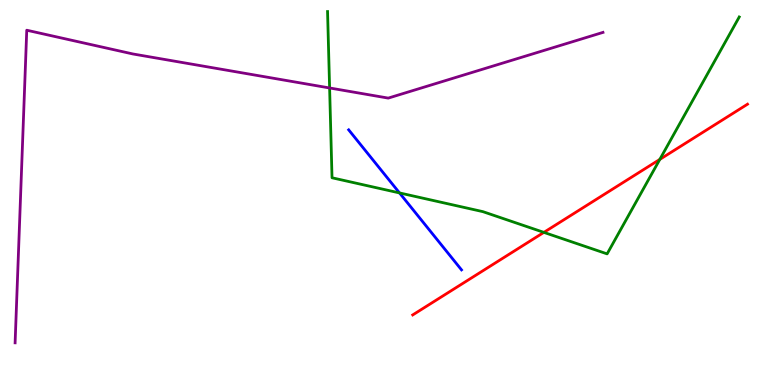[{'lines': ['blue', 'red'], 'intersections': []}, {'lines': ['green', 'red'], 'intersections': [{'x': 7.02, 'y': 3.96}, {'x': 8.51, 'y': 5.86}]}, {'lines': ['purple', 'red'], 'intersections': []}, {'lines': ['blue', 'green'], 'intersections': [{'x': 5.15, 'y': 4.99}]}, {'lines': ['blue', 'purple'], 'intersections': []}, {'lines': ['green', 'purple'], 'intersections': [{'x': 4.25, 'y': 7.72}]}]